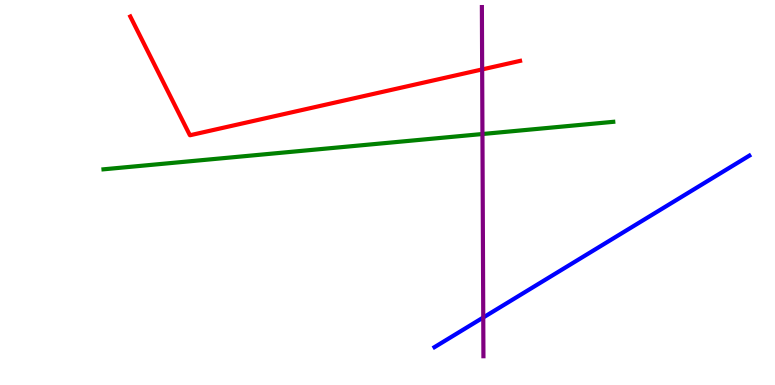[{'lines': ['blue', 'red'], 'intersections': []}, {'lines': ['green', 'red'], 'intersections': []}, {'lines': ['purple', 'red'], 'intersections': [{'x': 6.22, 'y': 8.2}]}, {'lines': ['blue', 'green'], 'intersections': []}, {'lines': ['blue', 'purple'], 'intersections': [{'x': 6.24, 'y': 1.75}]}, {'lines': ['green', 'purple'], 'intersections': [{'x': 6.23, 'y': 6.52}]}]